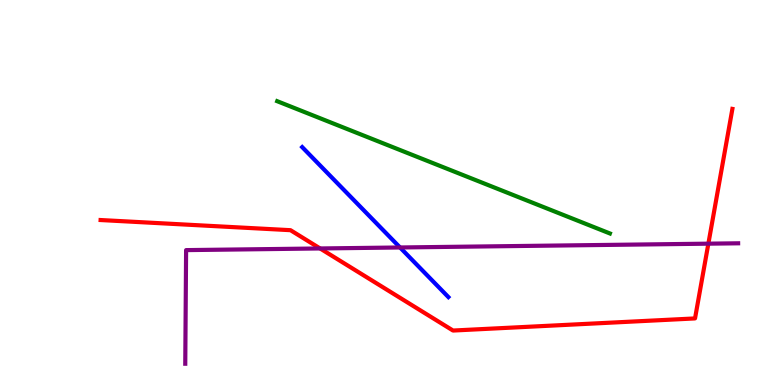[{'lines': ['blue', 'red'], 'intersections': []}, {'lines': ['green', 'red'], 'intersections': []}, {'lines': ['purple', 'red'], 'intersections': [{'x': 4.13, 'y': 3.55}, {'x': 9.14, 'y': 3.67}]}, {'lines': ['blue', 'green'], 'intersections': []}, {'lines': ['blue', 'purple'], 'intersections': [{'x': 5.16, 'y': 3.57}]}, {'lines': ['green', 'purple'], 'intersections': []}]